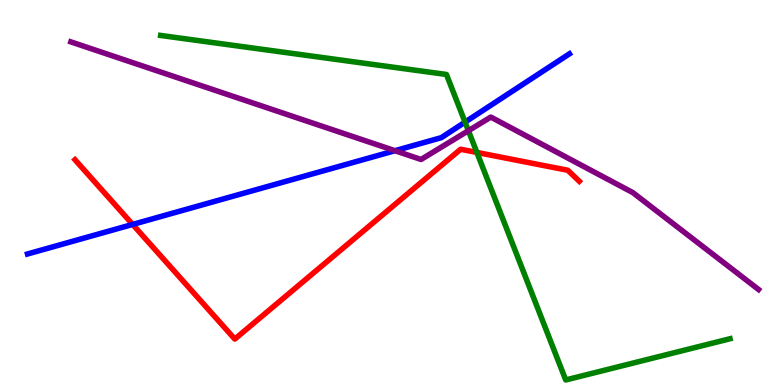[{'lines': ['blue', 'red'], 'intersections': [{'x': 1.71, 'y': 4.17}]}, {'lines': ['green', 'red'], 'intersections': [{'x': 6.15, 'y': 6.04}]}, {'lines': ['purple', 'red'], 'intersections': []}, {'lines': ['blue', 'green'], 'intersections': [{'x': 6.0, 'y': 6.83}]}, {'lines': ['blue', 'purple'], 'intersections': [{'x': 5.1, 'y': 6.09}]}, {'lines': ['green', 'purple'], 'intersections': [{'x': 6.04, 'y': 6.61}]}]